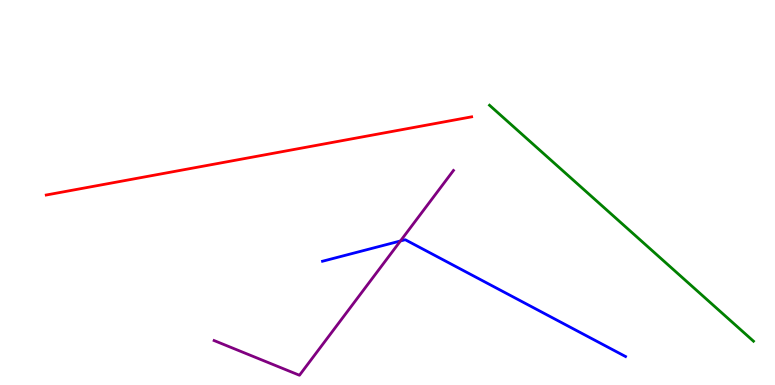[{'lines': ['blue', 'red'], 'intersections': []}, {'lines': ['green', 'red'], 'intersections': []}, {'lines': ['purple', 'red'], 'intersections': []}, {'lines': ['blue', 'green'], 'intersections': []}, {'lines': ['blue', 'purple'], 'intersections': [{'x': 5.17, 'y': 3.74}]}, {'lines': ['green', 'purple'], 'intersections': []}]